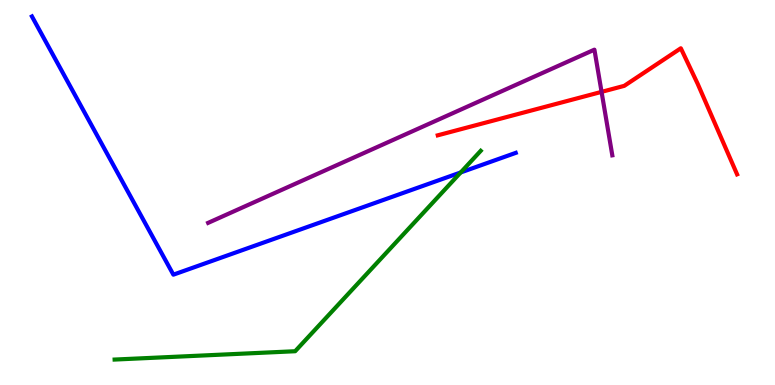[{'lines': ['blue', 'red'], 'intersections': []}, {'lines': ['green', 'red'], 'intersections': []}, {'lines': ['purple', 'red'], 'intersections': [{'x': 7.76, 'y': 7.61}]}, {'lines': ['blue', 'green'], 'intersections': [{'x': 5.94, 'y': 5.52}]}, {'lines': ['blue', 'purple'], 'intersections': []}, {'lines': ['green', 'purple'], 'intersections': []}]